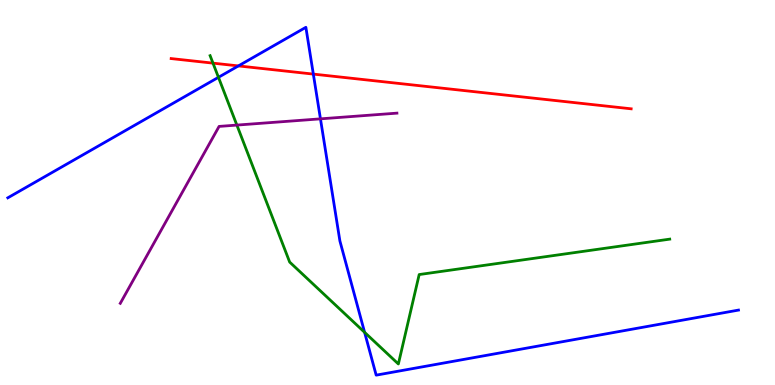[{'lines': ['blue', 'red'], 'intersections': [{'x': 3.08, 'y': 8.29}, {'x': 4.04, 'y': 8.08}]}, {'lines': ['green', 'red'], 'intersections': [{'x': 2.75, 'y': 8.36}]}, {'lines': ['purple', 'red'], 'intersections': []}, {'lines': ['blue', 'green'], 'intersections': [{'x': 2.82, 'y': 7.99}, {'x': 4.7, 'y': 1.37}]}, {'lines': ['blue', 'purple'], 'intersections': [{'x': 4.13, 'y': 6.91}]}, {'lines': ['green', 'purple'], 'intersections': [{'x': 3.06, 'y': 6.75}]}]